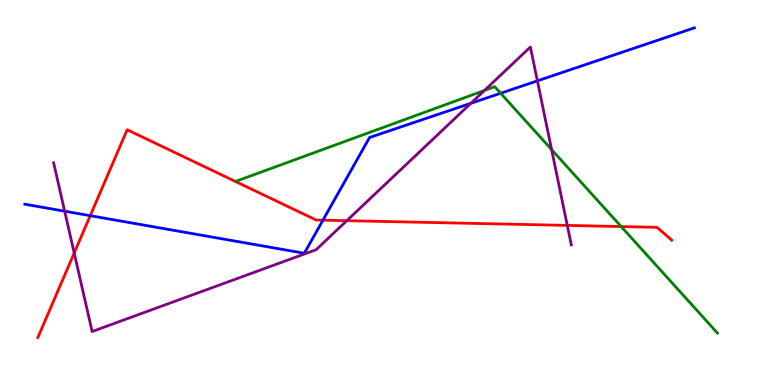[{'lines': ['blue', 'red'], 'intersections': [{'x': 1.16, 'y': 4.4}, {'x': 4.17, 'y': 4.28}]}, {'lines': ['green', 'red'], 'intersections': [{'x': 8.02, 'y': 4.12}]}, {'lines': ['purple', 'red'], 'intersections': [{'x': 0.958, 'y': 3.43}, {'x': 4.47, 'y': 4.27}, {'x': 7.32, 'y': 4.15}]}, {'lines': ['blue', 'green'], 'intersections': [{'x': 6.46, 'y': 7.58}]}, {'lines': ['blue', 'purple'], 'intersections': [{'x': 0.834, 'y': 4.51}, {'x': 6.08, 'y': 7.32}, {'x': 6.93, 'y': 7.9}]}, {'lines': ['green', 'purple'], 'intersections': [{'x': 6.25, 'y': 7.65}, {'x': 7.12, 'y': 6.11}]}]